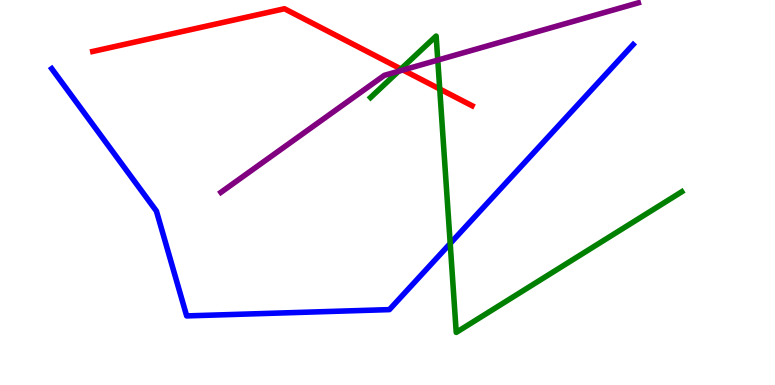[{'lines': ['blue', 'red'], 'intersections': []}, {'lines': ['green', 'red'], 'intersections': [{'x': 5.17, 'y': 8.21}, {'x': 5.67, 'y': 7.69}]}, {'lines': ['purple', 'red'], 'intersections': [{'x': 5.2, 'y': 8.18}]}, {'lines': ['blue', 'green'], 'intersections': [{'x': 5.81, 'y': 3.68}]}, {'lines': ['blue', 'purple'], 'intersections': []}, {'lines': ['green', 'purple'], 'intersections': [{'x': 5.14, 'y': 8.15}, {'x': 5.65, 'y': 8.44}]}]